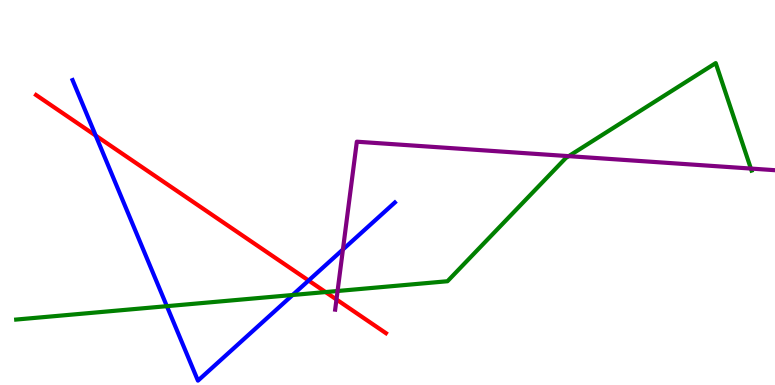[{'lines': ['blue', 'red'], 'intersections': [{'x': 1.24, 'y': 6.48}, {'x': 3.98, 'y': 2.71}]}, {'lines': ['green', 'red'], 'intersections': [{'x': 4.2, 'y': 2.41}]}, {'lines': ['purple', 'red'], 'intersections': [{'x': 4.34, 'y': 2.22}]}, {'lines': ['blue', 'green'], 'intersections': [{'x': 2.15, 'y': 2.05}, {'x': 3.78, 'y': 2.34}]}, {'lines': ['blue', 'purple'], 'intersections': [{'x': 4.42, 'y': 3.52}]}, {'lines': ['green', 'purple'], 'intersections': [{'x': 4.36, 'y': 2.44}, {'x': 7.34, 'y': 5.94}, {'x': 9.69, 'y': 5.62}]}]